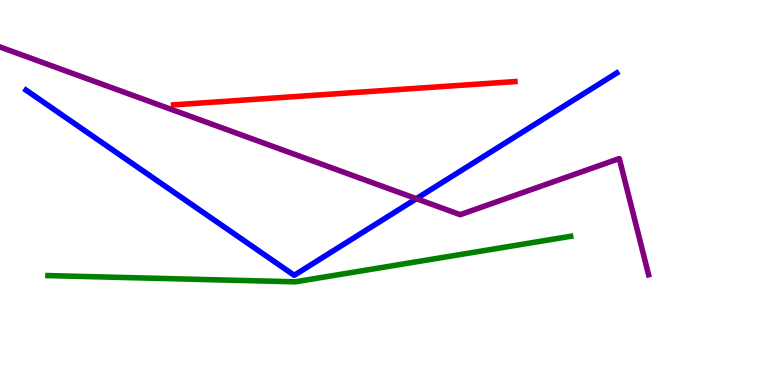[{'lines': ['blue', 'red'], 'intersections': []}, {'lines': ['green', 'red'], 'intersections': []}, {'lines': ['purple', 'red'], 'intersections': []}, {'lines': ['blue', 'green'], 'intersections': []}, {'lines': ['blue', 'purple'], 'intersections': [{'x': 5.37, 'y': 4.84}]}, {'lines': ['green', 'purple'], 'intersections': []}]